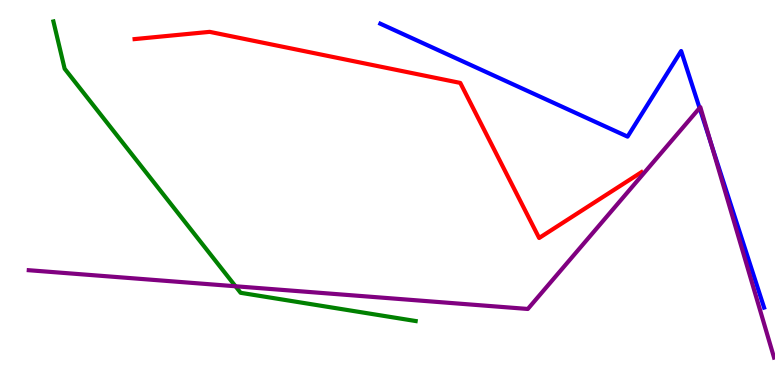[{'lines': ['blue', 'red'], 'intersections': []}, {'lines': ['green', 'red'], 'intersections': []}, {'lines': ['purple', 'red'], 'intersections': []}, {'lines': ['blue', 'green'], 'intersections': []}, {'lines': ['blue', 'purple'], 'intersections': [{'x': 9.03, 'y': 7.19}, {'x': 9.17, 'y': 6.28}]}, {'lines': ['green', 'purple'], 'intersections': [{'x': 3.04, 'y': 2.56}]}]